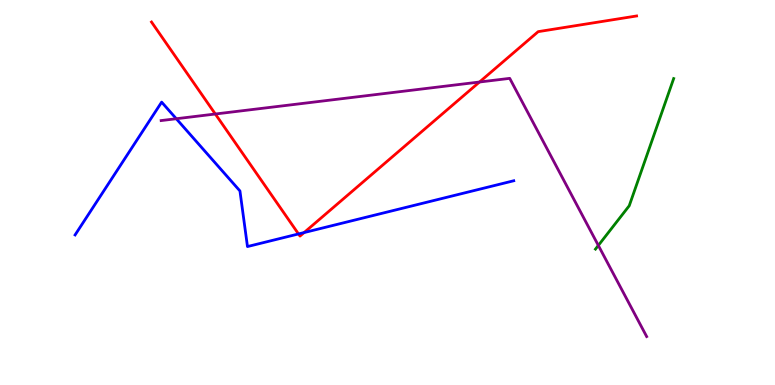[{'lines': ['blue', 'red'], 'intersections': [{'x': 3.85, 'y': 3.92}, {'x': 3.92, 'y': 3.96}]}, {'lines': ['green', 'red'], 'intersections': []}, {'lines': ['purple', 'red'], 'intersections': [{'x': 2.78, 'y': 7.04}, {'x': 6.19, 'y': 7.87}]}, {'lines': ['blue', 'green'], 'intersections': []}, {'lines': ['blue', 'purple'], 'intersections': [{'x': 2.27, 'y': 6.92}]}, {'lines': ['green', 'purple'], 'intersections': [{'x': 7.72, 'y': 3.63}]}]